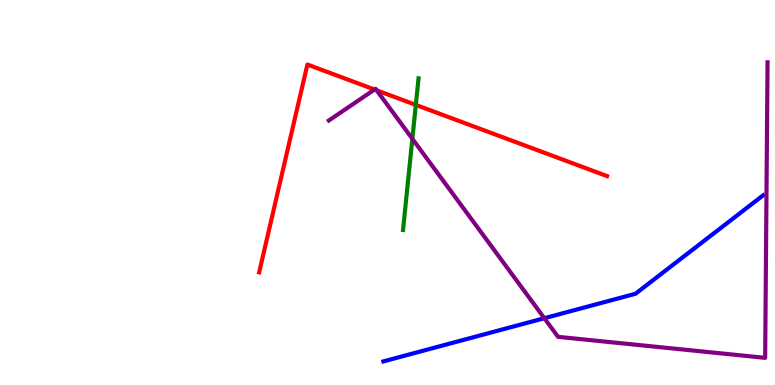[{'lines': ['blue', 'red'], 'intersections': []}, {'lines': ['green', 'red'], 'intersections': [{'x': 5.37, 'y': 7.28}]}, {'lines': ['purple', 'red'], 'intersections': [{'x': 4.83, 'y': 7.67}, {'x': 4.86, 'y': 7.65}]}, {'lines': ['blue', 'green'], 'intersections': []}, {'lines': ['blue', 'purple'], 'intersections': [{'x': 7.02, 'y': 1.73}]}, {'lines': ['green', 'purple'], 'intersections': [{'x': 5.32, 'y': 6.39}]}]